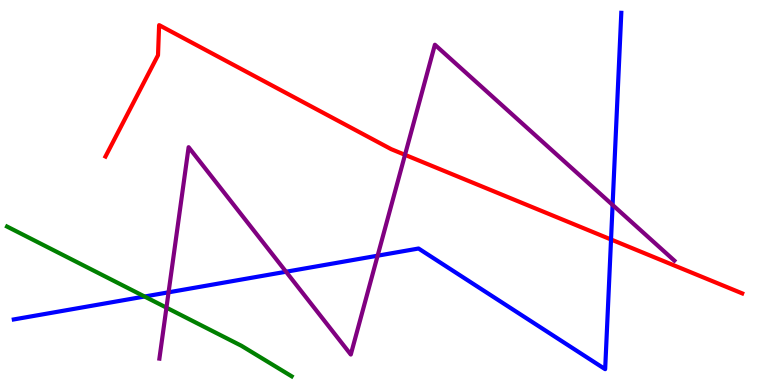[{'lines': ['blue', 'red'], 'intersections': [{'x': 7.88, 'y': 3.78}]}, {'lines': ['green', 'red'], 'intersections': []}, {'lines': ['purple', 'red'], 'intersections': [{'x': 5.23, 'y': 5.98}]}, {'lines': ['blue', 'green'], 'intersections': [{'x': 1.87, 'y': 2.3}]}, {'lines': ['blue', 'purple'], 'intersections': [{'x': 2.18, 'y': 2.41}, {'x': 3.69, 'y': 2.94}, {'x': 4.87, 'y': 3.36}, {'x': 7.9, 'y': 4.68}]}, {'lines': ['green', 'purple'], 'intersections': [{'x': 2.15, 'y': 2.01}]}]